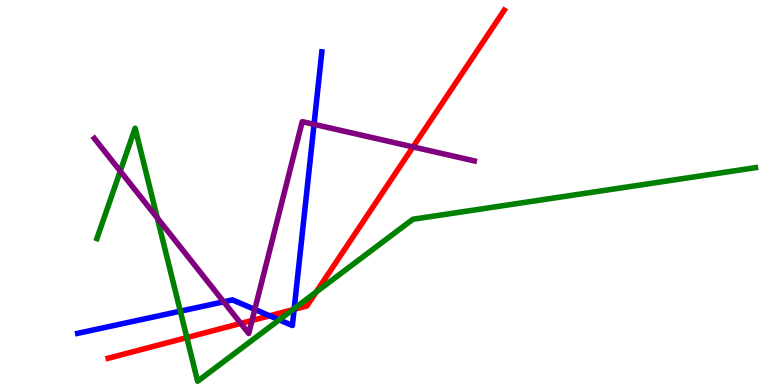[{'lines': ['blue', 'red'], 'intersections': [{'x': 3.48, 'y': 1.8}, {'x': 3.8, 'y': 1.96}]}, {'lines': ['green', 'red'], 'intersections': [{'x': 2.41, 'y': 1.23}, {'x': 3.78, 'y': 1.95}, {'x': 4.08, 'y': 2.41}]}, {'lines': ['purple', 'red'], 'intersections': [{'x': 3.11, 'y': 1.6}, {'x': 3.25, 'y': 1.68}, {'x': 5.33, 'y': 6.18}]}, {'lines': ['blue', 'green'], 'intersections': [{'x': 2.33, 'y': 1.92}, {'x': 3.6, 'y': 1.69}, {'x': 3.8, 'y': 1.99}]}, {'lines': ['blue', 'purple'], 'intersections': [{'x': 2.89, 'y': 2.16}, {'x': 3.29, 'y': 1.96}, {'x': 4.05, 'y': 6.77}]}, {'lines': ['green', 'purple'], 'intersections': [{'x': 1.55, 'y': 5.56}, {'x': 2.03, 'y': 4.34}]}]